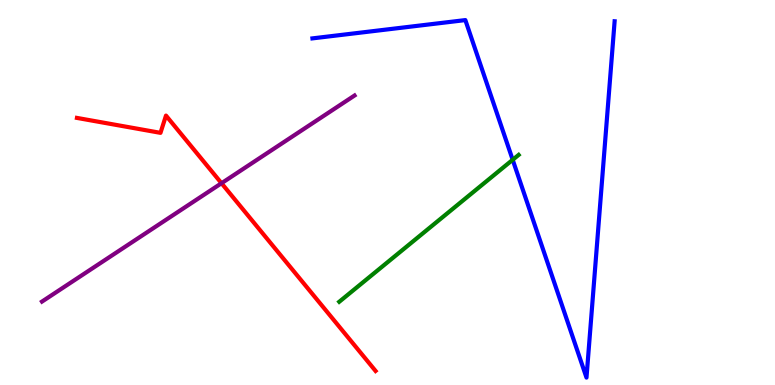[{'lines': ['blue', 'red'], 'intersections': []}, {'lines': ['green', 'red'], 'intersections': []}, {'lines': ['purple', 'red'], 'intersections': [{'x': 2.86, 'y': 5.24}]}, {'lines': ['blue', 'green'], 'intersections': [{'x': 6.62, 'y': 5.85}]}, {'lines': ['blue', 'purple'], 'intersections': []}, {'lines': ['green', 'purple'], 'intersections': []}]